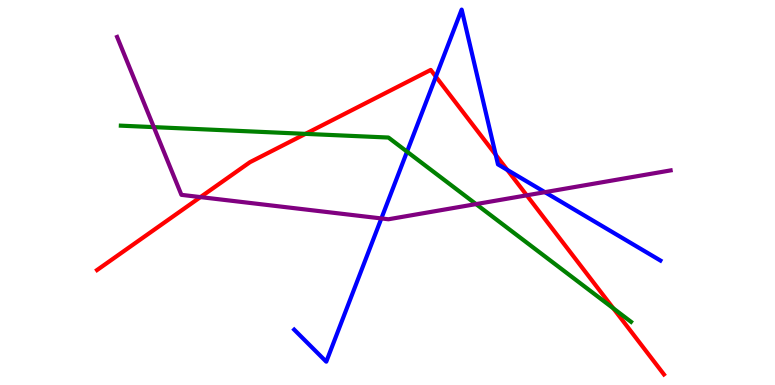[{'lines': ['blue', 'red'], 'intersections': [{'x': 5.62, 'y': 8.01}, {'x': 6.4, 'y': 5.98}, {'x': 6.55, 'y': 5.59}]}, {'lines': ['green', 'red'], 'intersections': [{'x': 3.94, 'y': 6.52}, {'x': 7.91, 'y': 1.99}]}, {'lines': ['purple', 'red'], 'intersections': [{'x': 2.59, 'y': 4.88}, {'x': 6.8, 'y': 4.93}]}, {'lines': ['blue', 'green'], 'intersections': [{'x': 5.25, 'y': 6.06}]}, {'lines': ['blue', 'purple'], 'intersections': [{'x': 4.92, 'y': 4.33}, {'x': 7.03, 'y': 5.01}]}, {'lines': ['green', 'purple'], 'intersections': [{'x': 1.98, 'y': 6.7}, {'x': 6.14, 'y': 4.7}]}]